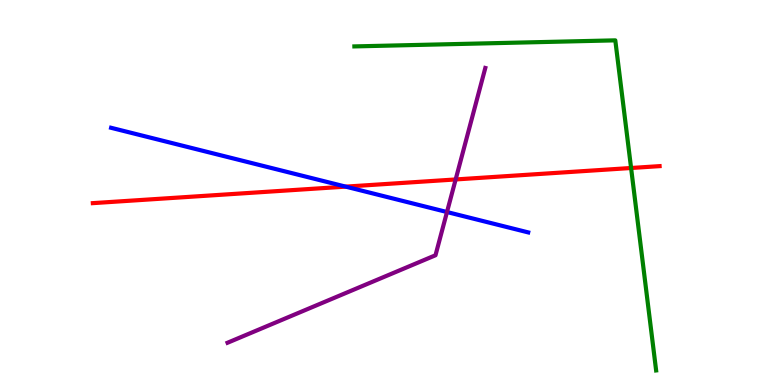[{'lines': ['blue', 'red'], 'intersections': [{'x': 4.46, 'y': 5.15}]}, {'lines': ['green', 'red'], 'intersections': [{'x': 8.14, 'y': 5.64}]}, {'lines': ['purple', 'red'], 'intersections': [{'x': 5.88, 'y': 5.34}]}, {'lines': ['blue', 'green'], 'intersections': []}, {'lines': ['blue', 'purple'], 'intersections': [{'x': 5.77, 'y': 4.49}]}, {'lines': ['green', 'purple'], 'intersections': []}]